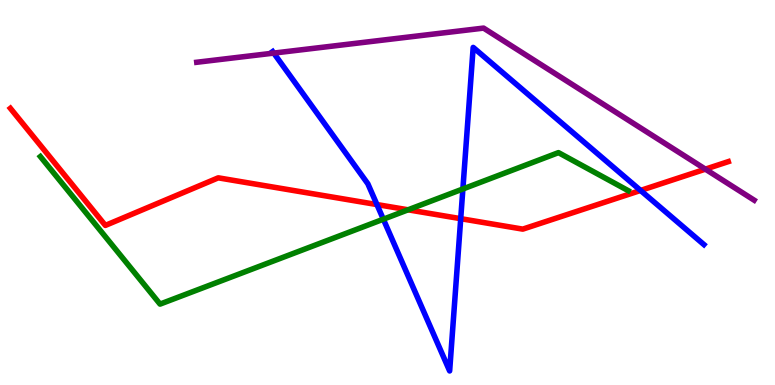[{'lines': ['blue', 'red'], 'intersections': [{'x': 4.86, 'y': 4.69}, {'x': 5.94, 'y': 4.32}, {'x': 8.27, 'y': 5.05}]}, {'lines': ['green', 'red'], 'intersections': [{'x': 5.27, 'y': 4.55}]}, {'lines': ['purple', 'red'], 'intersections': [{'x': 9.1, 'y': 5.61}]}, {'lines': ['blue', 'green'], 'intersections': [{'x': 4.95, 'y': 4.31}, {'x': 5.97, 'y': 5.09}]}, {'lines': ['blue', 'purple'], 'intersections': [{'x': 3.53, 'y': 8.62}]}, {'lines': ['green', 'purple'], 'intersections': []}]